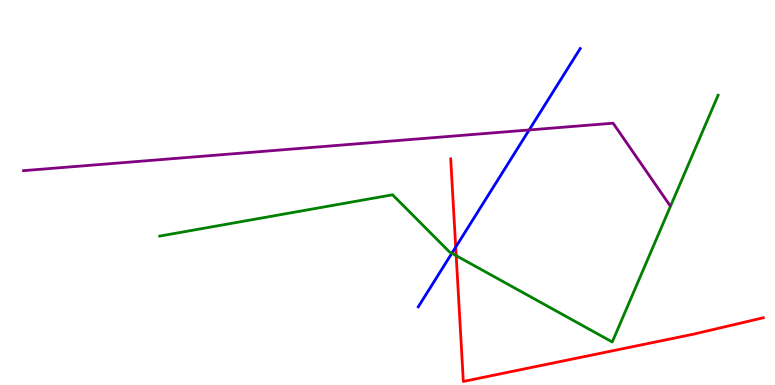[{'lines': ['blue', 'red'], 'intersections': [{'x': 5.88, 'y': 3.58}]}, {'lines': ['green', 'red'], 'intersections': [{'x': 5.89, 'y': 3.36}]}, {'lines': ['purple', 'red'], 'intersections': []}, {'lines': ['blue', 'green'], 'intersections': [{'x': 5.83, 'y': 3.42}]}, {'lines': ['blue', 'purple'], 'intersections': [{'x': 6.83, 'y': 6.62}]}, {'lines': ['green', 'purple'], 'intersections': []}]